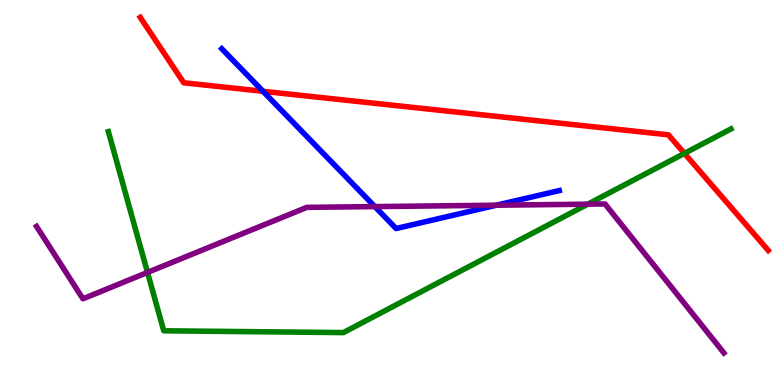[{'lines': ['blue', 'red'], 'intersections': [{'x': 3.39, 'y': 7.63}]}, {'lines': ['green', 'red'], 'intersections': [{'x': 8.83, 'y': 6.02}]}, {'lines': ['purple', 'red'], 'intersections': []}, {'lines': ['blue', 'green'], 'intersections': []}, {'lines': ['blue', 'purple'], 'intersections': [{'x': 4.84, 'y': 4.63}, {'x': 6.4, 'y': 4.67}]}, {'lines': ['green', 'purple'], 'intersections': [{'x': 1.9, 'y': 2.92}, {'x': 7.58, 'y': 4.7}]}]